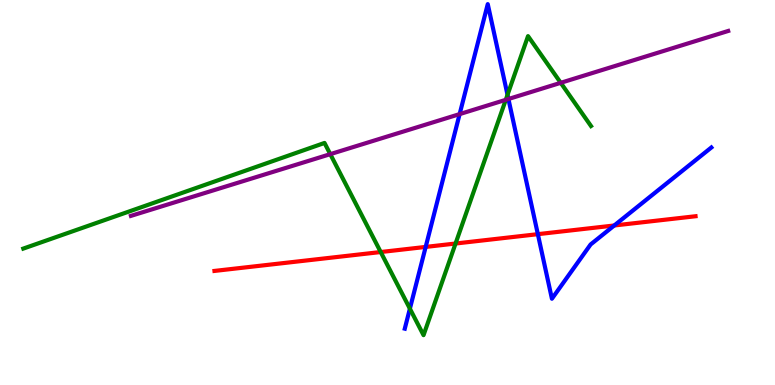[{'lines': ['blue', 'red'], 'intersections': [{'x': 5.49, 'y': 3.59}, {'x': 6.94, 'y': 3.92}, {'x': 7.93, 'y': 4.14}]}, {'lines': ['green', 'red'], 'intersections': [{'x': 4.91, 'y': 3.45}, {'x': 5.88, 'y': 3.67}]}, {'lines': ['purple', 'red'], 'intersections': []}, {'lines': ['blue', 'green'], 'intersections': [{'x': 5.29, 'y': 1.98}, {'x': 6.55, 'y': 7.54}]}, {'lines': ['blue', 'purple'], 'intersections': [{'x': 5.93, 'y': 7.04}, {'x': 6.56, 'y': 7.43}]}, {'lines': ['green', 'purple'], 'intersections': [{'x': 4.26, 'y': 6.0}, {'x': 6.53, 'y': 7.41}, {'x': 7.24, 'y': 7.85}]}]